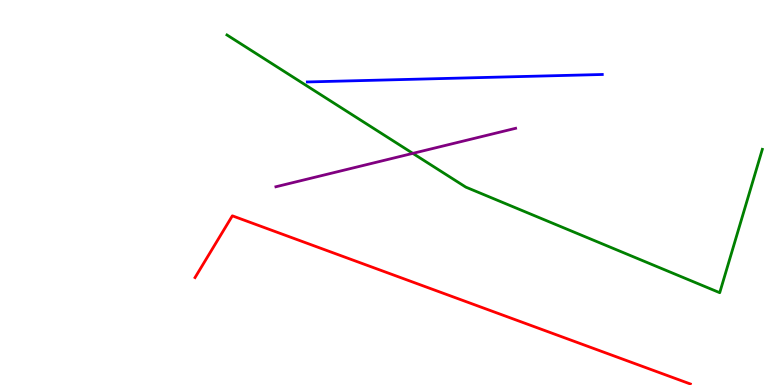[{'lines': ['blue', 'red'], 'intersections': []}, {'lines': ['green', 'red'], 'intersections': []}, {'lines': ['purple', 'red'], 'intersections': []}, {'lines': ['blue', 'green'], 'intersections': []}, {'lines': ['blue', 'purple'], 'intersections': []}, {'lines': ['green', 'purple'], 'intersections': [{'x': 5.33, 'y': 6.02}]}]